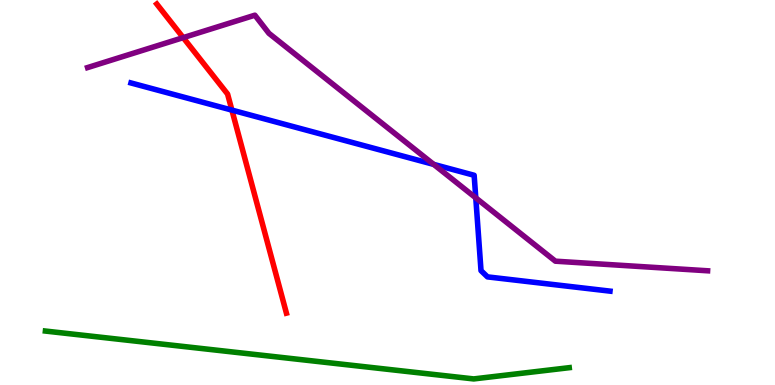[{'lines': ['blue', 'red'], 'intersections': [{'x': 2.99, 'y': 7.14}]}, {'lines': ['green', 'red'], 'intersections': []}, {'lines': ['purple', 'red'], 'intersections': [{'x': 2.36, 'y': 9.02}]}, {'lines': ['blue', 'green'], 'intersections': []}, {'lines': ['blue', 'purple'], 'intersections': [{'x': 5.6, 'y': 5.73}, {'x': 6.14, 'y': 4.86}]}, {'lines': ['green', 'purple'], 'intersections': []}]